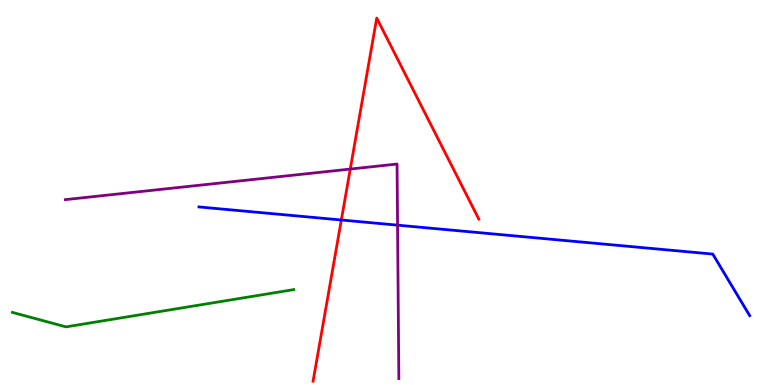[{'lines': ['blue', 'red'], 'intersections': [{'x': 4.4, 'y': 4.29}]}, {'lines': ['green', 'red'], 'intersections': []}, {'lines': ['purple', 'red'], 'intersections': [{'x': 4.52, 'y': 5.61}]}, {'lines': ['blue', 'green'], 'intersections': []}, {'lines': ['blue', 'purple'], 'intersections': [{'x': 5.13, 'y': 4.15}]}, {'lines': ['green', 'purple'], 'intersections': []}]